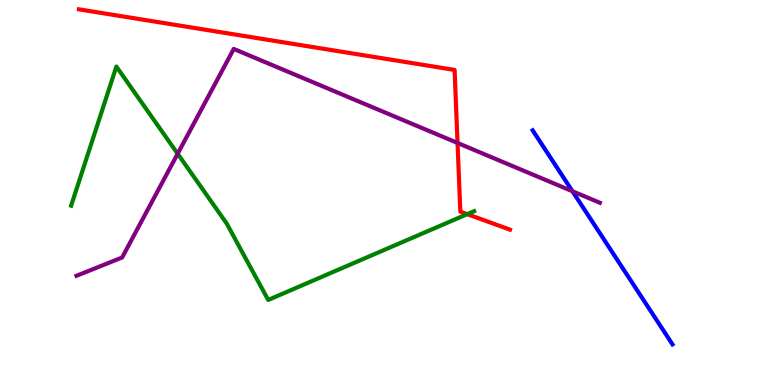[{'lines': ['blue', 'red'], 'intersections': []}, {'lines': ['green', 'red'], 'intersections': [{'x': 6.03, 'y': 4.44}]}, {'lines': ['purple', 'red'], 'intersections': [{'x': 5.9, 'y': 6.29}]}, {'lines': ['blue', 'green'], 'intersections': []}, {'lines': ['blue', 'purple'], 'intersections': [{'x': 7.39, 'y': 5.03}]}, {'lines': ['green', 'purple'], 'intersections': [{'x': 2.29, 'y': 6.01}]}]